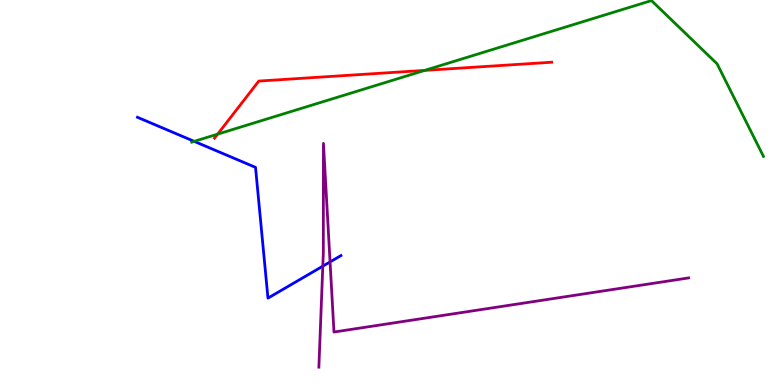[{'lines': ['blue', 'red'], 'intersections': []}, {'lines': ['green', 'red'], 'intersections': [{'x': 2.81, 'y': 6.52}, {'x': 5.48, 'y': 8.17}]}, {'lines': ['purple', 'red'], 'intersections': []}, {'lines': ['blue', 'green'], 'intersections': [{'x': 2.51, 'y': 6.33}]}, {'lines': ['blue', 'purple'], 'intersections': [{'x': 4.17, 'y': 3.09}, {'x': 4.26, 'y': 3.2}]}, {'lines': ['green', 'purple'], 'intersections': []}]